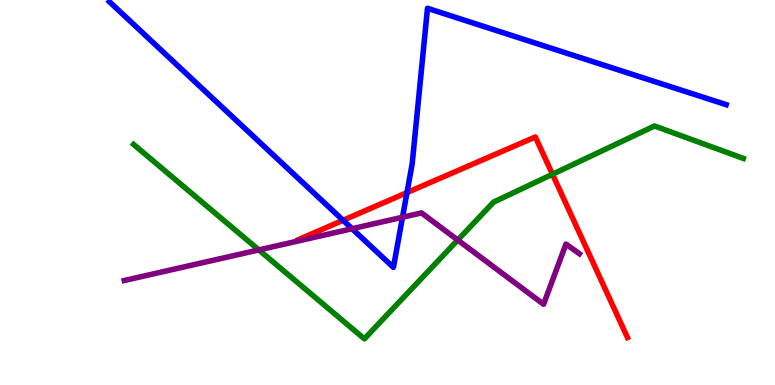[{'lines': ['blue', 'red'], 'intersections': [{'x': 4.43, 'y': 4.28}, {'x': 5.25, 'y': 5.0}]}, {'lines': ['green', 'red'], 'intersections': [{'x': 7.13, 'y': 5.47}]}, {'lines': ['purple', 'red'], 'intersections': []}, {'lines': ['blue', 'green'], 'intersections': []}, {'lines': ['blue', 'purple'], 'intersections': [{'x': 4.54, 'y': 4.06}, {'x': 5.19, 'y': 4.36}]}, {'lines': ['green', 'purple'], 'intersections': [{'x': 3.34, 'y': 3.51}, {'x': 5.91, 'y': 3.77}]}]